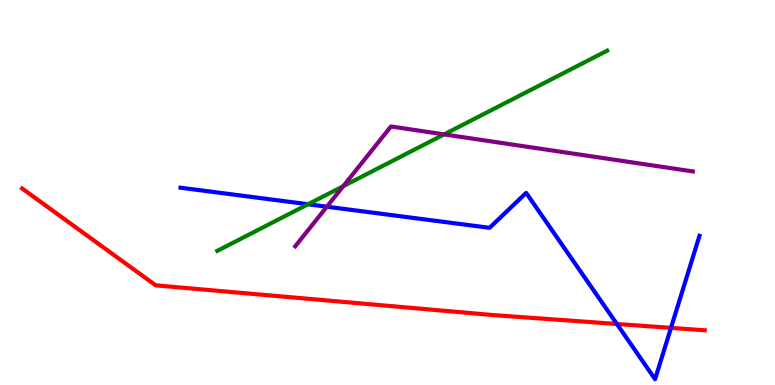[{'lines': ['blue', 'red'], 'intersections': [{'x': 7.96, 'y': 1.58}, {'x': 8.66, 'y': 1.48}]}, {'lines': ['green', 'red'], 'intersections': []}, {'lines': ['purple', 'red'], 'intersections': []}, {'lines': ['blue', 'green'], 'intersections': [{'x': 3.98, 'y': 4.69}]}, {'lines': ['blue', 'purple'], 'intersections': [{'x': 4.22, 'y': 4.63}]}, {'lines': ['green', 'purple'], 'intersections': [{'x': 4.43, 'y': 5.16}, {'x': 5.73, 'y': 6.51}]}]